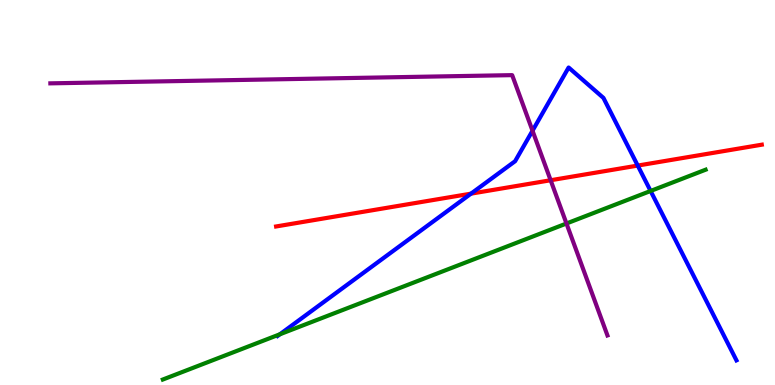[{'lines': ['blue', 'red'], 'intersections': [{'x': 6.08, 'y': 4.97}, {'x': 8.23, 'y': 5.7}]}, {'lines': ['green', 'red'], 'intersections': []}, {'lines': ['purple', 'red'], 'intersections': [{'x': 7.11, 'y': 5.32}]}, {'lines': ['blue', 'green'], 'intersections': [{'x': 3.61, 'y': 1.32}, {'x': 8.39, 'y': 5.04}]}, {'lines': ['blue', 'purple'], 'intersections': [{'x': 6.87, 'y': 6.6}]}, {'lines': ['green', 'purple'], 'intersections': [{'x': 7.31, 'y': 4.19}]}]